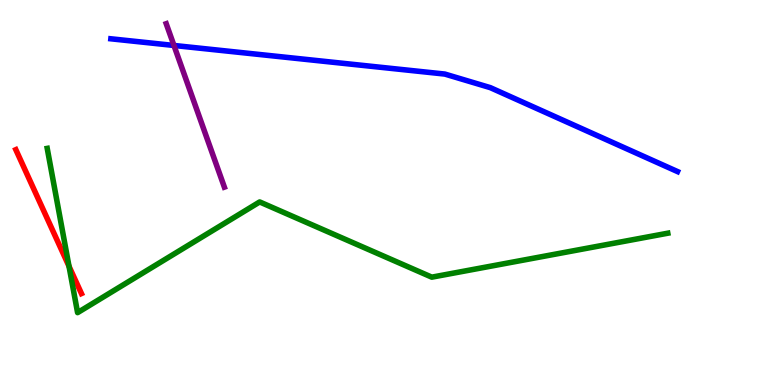[{'lines': ['blue', 'red'], 'intersections': []}, {'lines': ['green', 'red'], 'intersections': [{'x': 0.891, 'y': 3.08}]}, {'lines': ['purple', 'red'], 'intersections': []}, {'lines': ['blue', 'green'], 'intersections': []}, {'lines': ['blue', 'purple'], 'intersections': [{'x': 2.24, 'y': 8.82}]}, {'lines': ['green', 'purple'], 'intersections': []}]